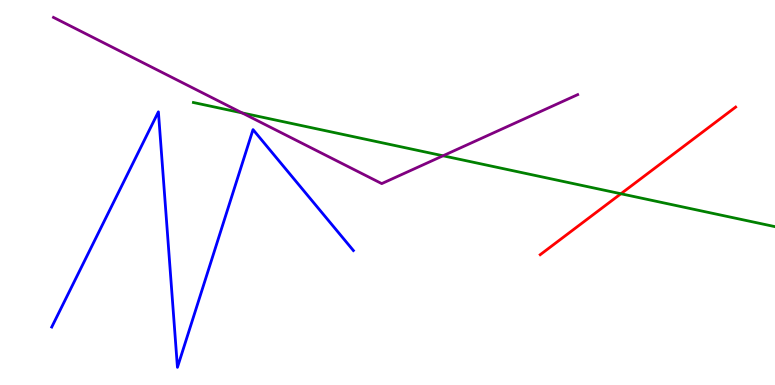[{'lines': ['blue', 'red'], 'intersections': []}, {'lines': ['green', 'red'], 'intersections': [{'x': 8.01, 'y': 4.97}]}, {'lines': ['purple', 'red'], 'intersections': []}, {'lines': ['blue', 'green'], 'intersections': []}, {'lines': ['blue', 'purple'], 'intersections': []}, {'lines': ['green', 'purple'], 'intersections': [{'x': 3.12, 'y': 7.07}, {'x': 5.72, 'y': 5.95}]}]